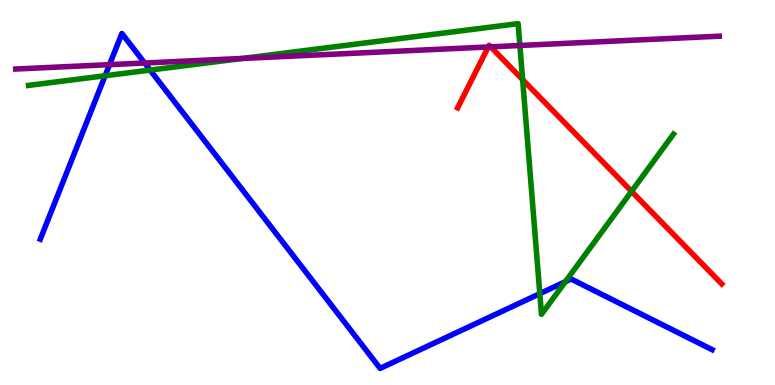[{'lines': ['blue', 'red'], 'intersections': []}, {'lines': ['green', 'red'], 'intersections': [{'x': 6.74, 'y': 7.93}, {'x': 8.15, 'y': 5.03}]}, {'lines': ['purple', 'red'], 'intersections': [{'x': 6.3, 'y': 8.78}, {'x': 6.33, 'y': 8.78}]}, {'lines': ['blue', 'green'], 'intersections': [{'x': 1.36, 'y': 8.03}, {'x': 1.94, 'y': 8.18}, {'x': 6.97, 'y': 2.37}, {'x': 7.3, 'y': 2.68}]}, {'lines': ['blue', 'purple'], 'intersections': [{'x': 1.41, 'y': 8.32}, {'x': 1.87, 'y': 8.36}]}, {'lines': ['green', 'purple'], 'intersections': [{'x': 3.13, 'y': 8.48}, {'x': 6.71, 'y': 8.82}]}]